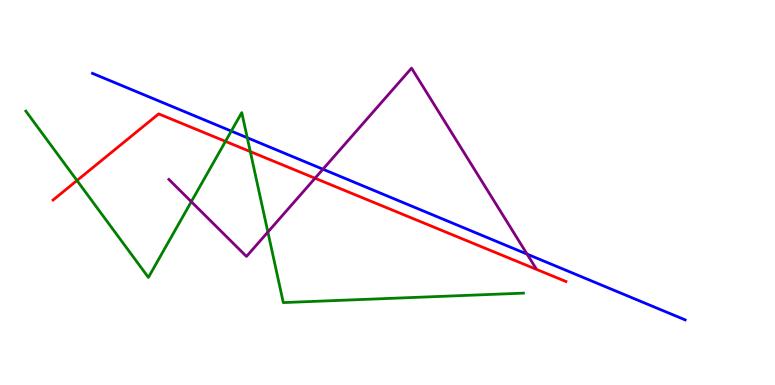[{'lines': ['blue', 'red'], 'intersections': []}, {'lines': ['green', 'red'], 'intersections': [{'x': 0.993, 'y': 5.31}, {'x': 2.91, 'y': 6.33}, {'x': 3.23, 'y': 6.06}]}, {'lines': ['purple', 'red'], 'intersections': [{'x': 4.07, 'y': 5.37}]}, {'lines': ['blue', 'green'], 'intersections': [{'x': 2.98, 'y': 6.6}, {'x': 3.19, 'y': 6.42}]}, {'lines': ['blue', 'purple'], 'intersections': [{'x': 4.17, 'y': 5.6}, {'x': 6.8, 'y': 3.4}]}, {'lines': ['green', 'purple'], 'intersections': [{'x': 2.47, 'y': 4.76}, {'x': 3.46, 'y': 3.97}]}]